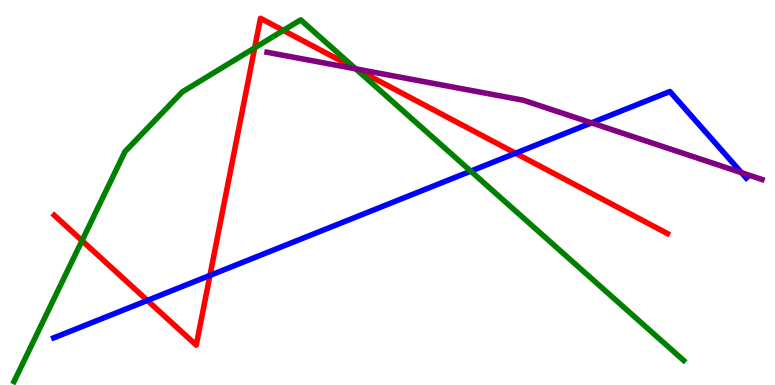[{'lines': ['blue', 'red'], 'intersections': [{'x': 1.9, 'y': 2.2}, {'x': 2.71, 'y': 2.85}, {'x': 6.65, 'y': 6.02}]}, {'lines': ['green', 'red'], 'intersections': [{'x': 1.06, 'y': 3.75}, {'x': 3.29, 'y': 8.76}, {'x': 3.66, 'y': 9.21}, {'x': 4.59, 'y': 8.22}]}, {'lines': ['purple', 'red'], 'intersections': [{'x': 4.6, 'y': 8.21}]}, {'lines': ['blue', 'green'], 'intersections': [{'x': 6.07, 'y': 5.55}]}, {'lines': ['blue', 'purple'], 'intersections': [{'x': 7.63, 'y': 6.81}, {'x': 9.57, 'y': 5.52}]}, {'lines': ['green', 'purple'], 'intersections': [{'x': 4.59, 'y': 8.21}]}]